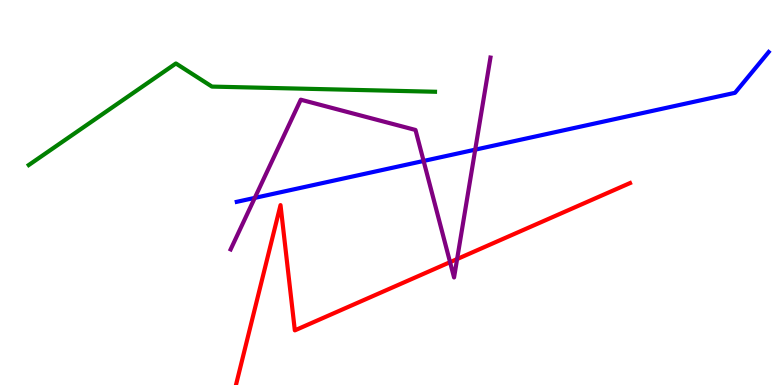[{'lines': ['blue', 'red'], 'intersections': []}, {'lines': ['green', 'red'], 'intersections': []}, {'lines': ['purple', 'red'], 'intersections': [{'x': 5.81, 'y': 3.19}, {'x': 5.9, 'y': 3.27}]}, {'lines': ['blue', 'green'], 'intersections': []}, {'lines': ['blue', 'purple'], 'intersections': [{'x': 3.29, 'y': 4.86}, {'x': 5.47, 'y': 5.82}, {'x': 6.13, 'y': 6.11}]}, {'lines': ['green', 'purple'], 'intersections': []}]